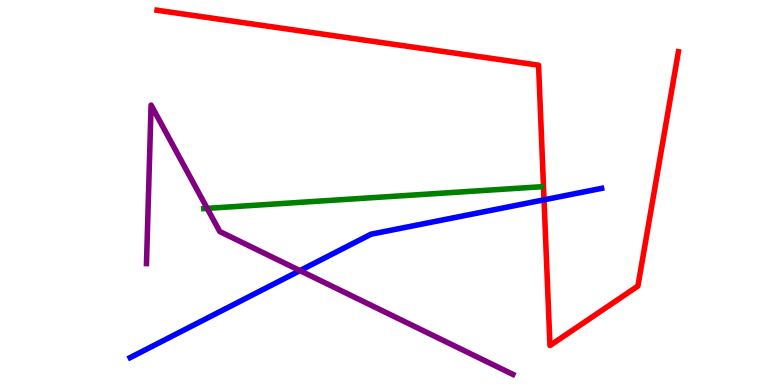[{'lines': ['blue', 'red'], 'intersections': [{'x': 7.02, 'y': 4.81}]}, {'lines': ['green', 'red'], 'intersections': []}, {'lines': ['purple', 'red'], 'intersections': []}, {'lines': ['blue', 'green'], 'intersections': []}, {'lines': ['blue', 'purple'], 'intersections': [{'x': 3.87, 'y': 2.97}]}, {'lines': ['green', 'purple'], 'intersections': [{'x': 2.67, 'y': 4.59}]}]